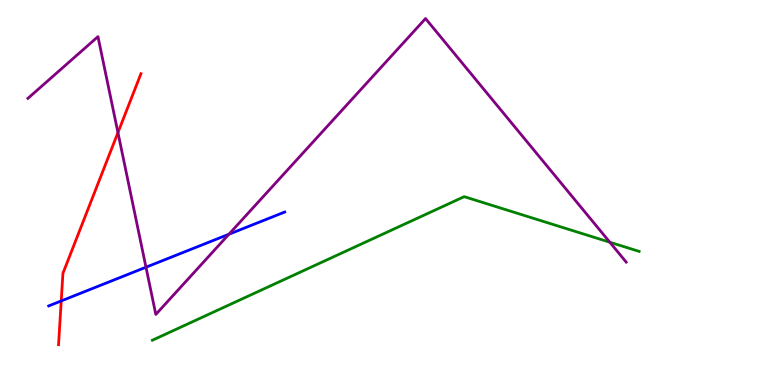[{'lines': ['blue', 'red'], 'intersections': [{'x': 0.79, 'y': 2.18}]}, {'lines': ['green', 'red'], 'intersections': []}, {'lines': ['purple', 'red'], 'intersections': [{'x': 1.52, 'y': 6.56}]}, {'lines': ['blue', 'green'], 'intersections': []}, {'lines': ['blue', 'purple'], 'intersections': [{'x': 1.88, 'y': 3.06}, {'x': 2.95, 'y': 3.92}]}, {'lines': ['green', 'purple'], 'intersections': [{'x': 7.87, 'y': 3.71}]}]